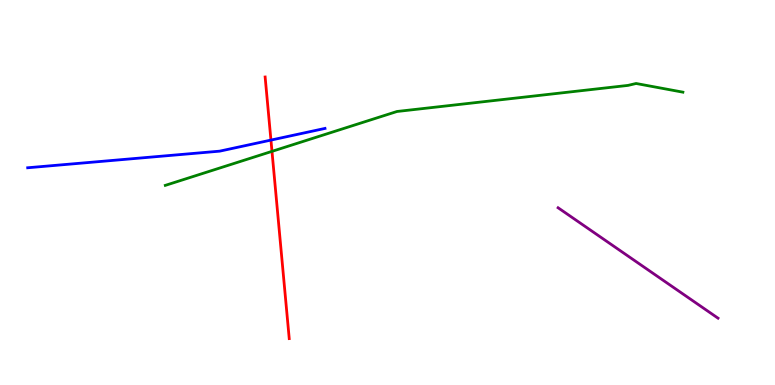[{'lines': ['blue', 'red'], 'intersections': [{'x': 3.5, 'y': 6.36}]}, {'lines': ['green', 'red'], 'intersections': [{'x': 3.51, 'y': 6.07}]}, {'lines': ['purple', 'red'], 'intersections': []}, {'lines': ['blue', 'green'], 'intersections': []}, {'lines': ['blue', 'purple'], 'intersections': []}, {'lines': ['green', 'purple'], 'intersections': []}]